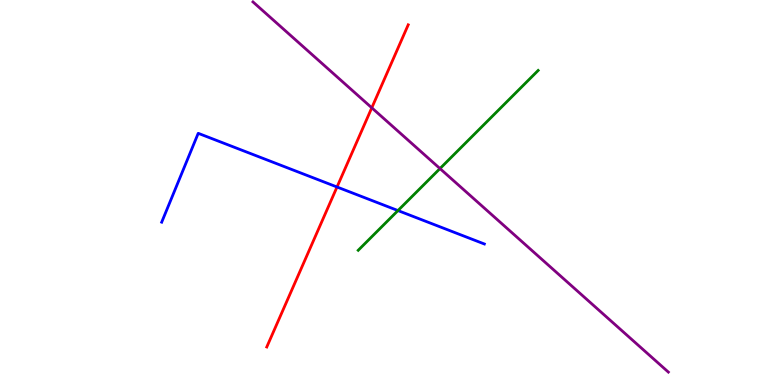[{'lines': ['blue', 'red'], 'intersections': [{'x': 4.35, 'y': 5.14}]}, {'lines': ['green', 'red'], 'intersections': []}, {'lines': ['purple', 'red'], 'intersections': [{'x': 4.8, 'y': 7.2}]}, {'lines': ['blue', 'green'], 'intersections': [{'x': 5.14, 'y': 4.53}]}, {'lines': ['blue', 'purple'], 'intersections': []}, {'lines': ['green', 'purple'], 'intersections': [{'x': 5.68, 'y': 5.62}]}]